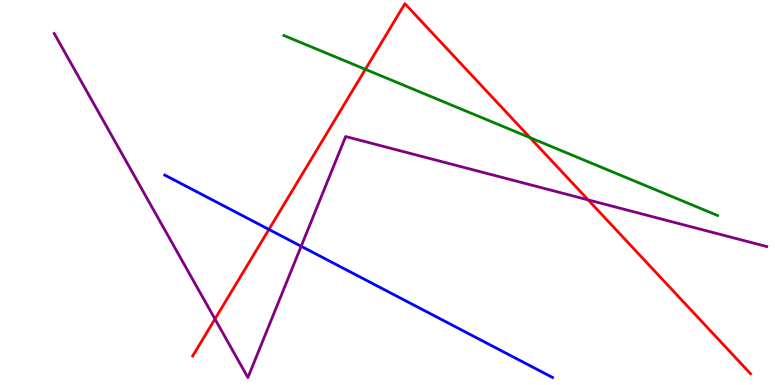[{'lines': ['blue', 'red'], 'intersections': [{'x': 3.47, 'y': 4.04}]}, {'lines': ['green', 'red'], 'intersections': [{'x': 4.71, 'y': 8.2}, {'x': 6.84, 'y': 6.42}]}, {'lines': ['purple', 'red'], 'intersections': [{'x': 2.77, 'y': 1.71}, {'x': 7.59, 'y': 4.81}]}, {'lines': ['blue', 'green'], 'intersections': []}, {'lines': ['blue', 'purple'], 'intersections': [{'x': 3.89, 'y': 3.6}]}, {'lines': ['green', 'purple'], 'intersections': []}]